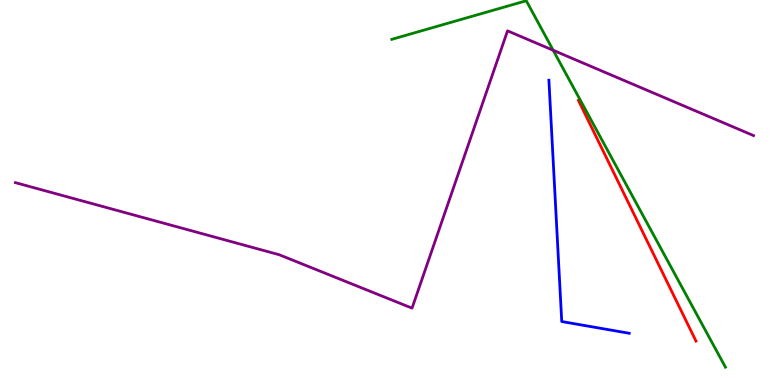[{'lines': ['blue', 'red'], 'intersections': []}, {'lines': ['green', 'red'], 'intersections': []}, {'lines': ['purple', 'red'], 'intersections': []}, {'lines': ['blue', 'green'], 'intersections': []}, {'lines': ['blue', 'purple'], 'intersections': []}, {'lines': ['green', 'purple'], 'intersections': [{'x': 7.14, 'y': 8.69}]}]